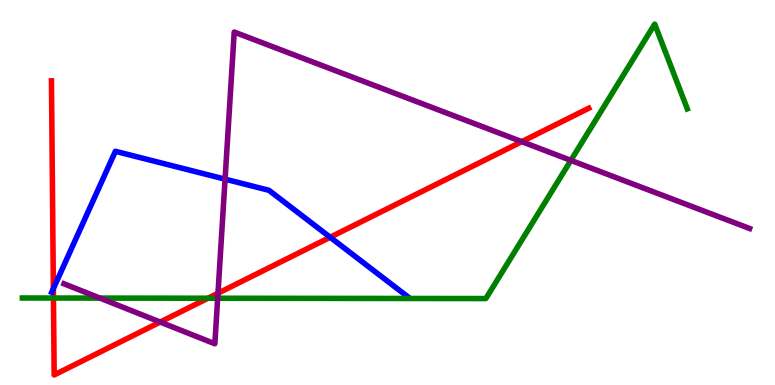[{'lines': ['blue', 'red'], 'intersections': [{'x': 0.689, 'y': 2.5}, {'x': 4.26, 'y': 3.84}]}, {'lines': ['green', 'red'], 'intersections': [{'x': 0.69, 'y': 2.26}, {'x': 2.68, 'y': 2.25}]}, {'lines': ['purple', 'red'], 'intersections': [{'x': 2.07, 'y': 1.64}, {'x': 2.81, 'y': 2.38}, {'x': 6.73, 'y': 6.32}]}, {'lines': ['blue', 'green'], 'intersections': []}, {'lines': ['blue', 'purple'], 'intersections': [{'x': 2.9, 'y': 5.35}]}, {'lines': ['green', 'purple'], 'intersections': [{'x': 1.29, 'y': 2.26}, {'x': 2.81, 'y': 2.25}, {'x': 7.37, 'y': 5.83}]}]